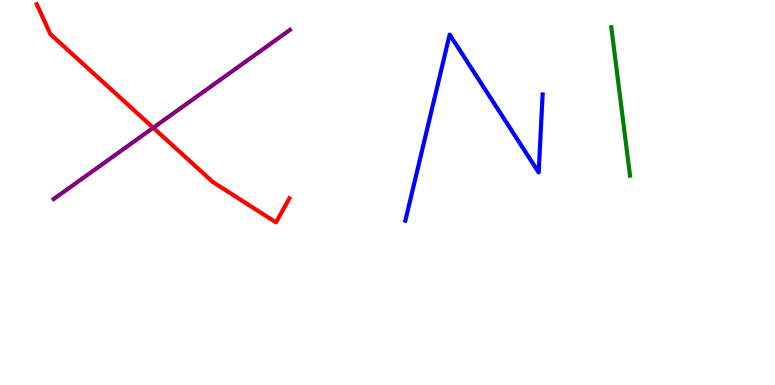[{'lines': ['blue', 'red'], 'intersections': []}, {'lines': ['green', 'red'], 'intersections': []}, {'lines': ['purple', 'red'], 'intersections': [{'x': 1.98, 'y': 6.68}]}, {'lines': ['blue', 'green'], 'intersections': []}, {'lines': ['blue', 'purple'], 'intersections': []}, {'lines': ['green', 'purple'], 'intersections': []}]